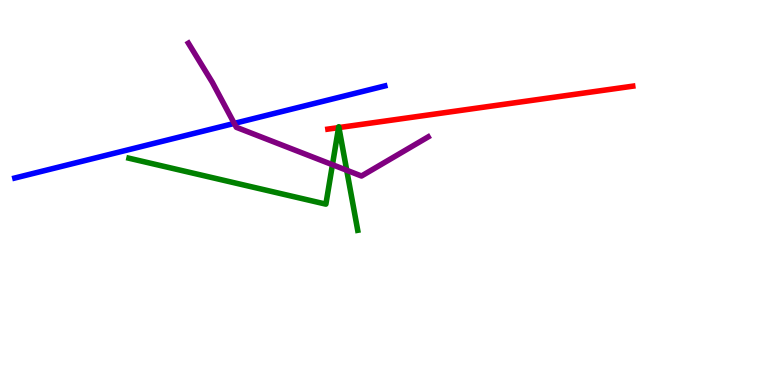[{'lines': ['blue', 'red'], 'intersections': []}, {'lines': ['green', 'red'], 'intersections': [{'x': 4.37, 'y': 6.69}, {'x': 4.37, 'y': 6.69}]}, {'lines': ['purple', 'red'], 'intersections': []}, {'lines': ['blue', 'green'], 'intersections': []}, {'lines': ['blue', 'purple'], 'intersections': [{'x': 3.02, 'y': 6.79}]}, {'lines': ['green', 'purple'], 'intersections': [{'x': 4.29, 'y': 5.72}, {'x': 4.47, 'y': 5.58}]}]